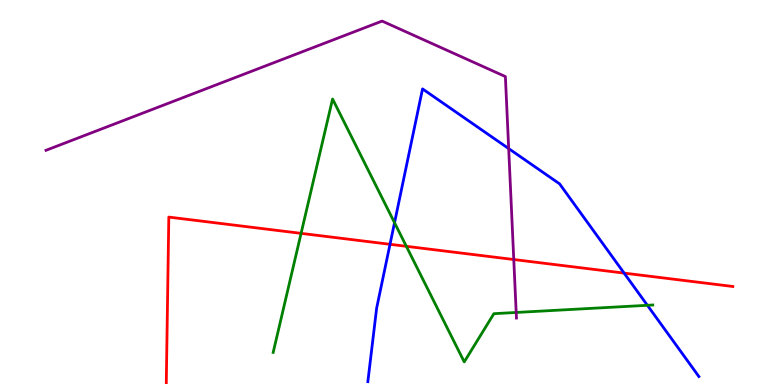[{'lines': ['blue', 'red'], 'intersections': [{'x': 5.03, 'y': 3.65}, {'x': 8.05, 'y': 2.91}]}, {'lines': ['green', 'red'], 'intersections': [{'x': 3.88, 'y': 3.94}, {'x': 5.24, 'y': 3.6}]}, {'lines': ['purple', 'red'], 'intersections': [{'x': 6.63, 'y': 3.26}]}, {'lines': ['blue', 'green'], 'intersections': [{'x': 5.09, 'y': 4.22}, {'x': 8.35, 'y': 2.07}]}, {'lines': ['blue', 'purple'], 'intersections': [{'x': 6.56, 'y': 6.14}]}, {'lines': ['green', 'purple'], 'intersections': [{'x': 6.66, 'y': 1.88}]}]